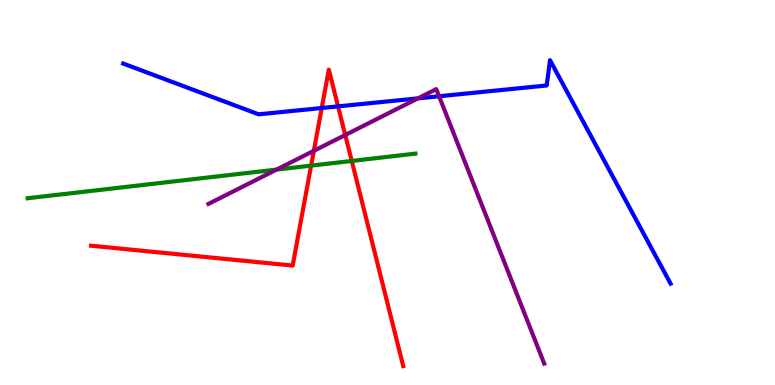[{'lines': ['blue', 'red'], 'intersections': [{'x': 4.15, 'y': 7.19}, {'x': 4.36, 'y': 7.24}]}, {'lines': ['green', 'red'], 'intersections': [{'x': 4.01, 'y': 5.7}, {'x': 4.54, 'y': 5.82}]}, {'lines': ['purple', 'red'], 'intersections': [{'x': 4.05, 'y': 6.08}, {'x': 4.45, 'y': 6.49}]}, {'lines': ['blue', 'green'], 'intersections': []}, {'lines': ['blue', 'purple'], 'intersections': [{'x': 5.39, 'y': 7.44}, {'x': 5.67, 'y': 7.5}]}, {'lines': ['green', 'purple'], 'intersections': [{'x': 3.57, 'y': 5.59}]}]